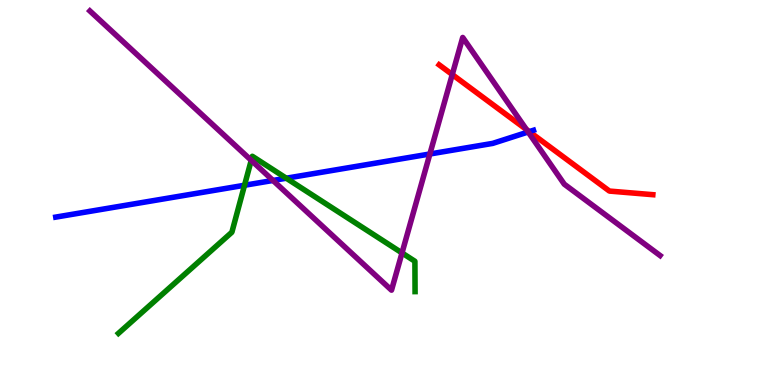[{'lines': ['blue', 'red'], 'intersections': [{'x': 6.83, 'y': 6.58}]}, {'lines': ['green', 'red'], 'intersections': []}, {'lines': ['purple', 'red'], 'intersections': [{'x': 5.84, 'y': 8.06}, {'x': 6.79, 'y': 6.63}]}, {'lines': ['blue', 'green'], 'intersections': [{'x': 3.16, 'y': 5.19}, {'x': 3.69, 'y': 5.37}]}, {'lines': ['blue', 'purple'], 'intersections': [{'x': 3.52, 'y': 5.31}, {'x': 5.55, 'y': 6.0}, {'x': 6.81, 'y': 6.57}]}, {'lines': ['green', 'purple'], 'intersections': [{'x': 3.24, 'y': 5.84}, {'x': 5.19, 'y': 3.43}]}]